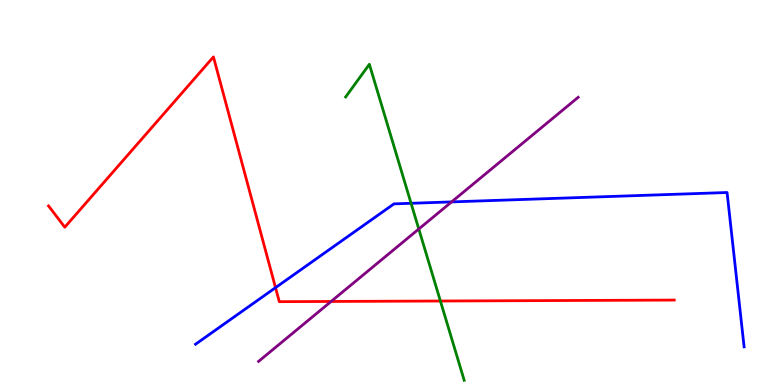[{'lines': ['blue', 'red'], 'intersections': [{'x': 3.56, 'y': 2.53}]}, {'lines': ['green', 'red'], 'intersections': [{'x': 5.68, 'y': 2.18}]}, {'lines': ['purple', 'red'], 'intersections': [{'x': 4.27, 'y': 2.17}]}, {'lines': ['blue', 'green'], 'intersections': [{'x': 5.3, 'y': 4.72}]}, {'lines': ['blue', 'purple'], 'intersections': [{'x': 5.83, 'y': 4.76}]}, {'lines': ['green', 'purple'], 'intersections': [{'x': 5.4, 'y': 4.05}]}]